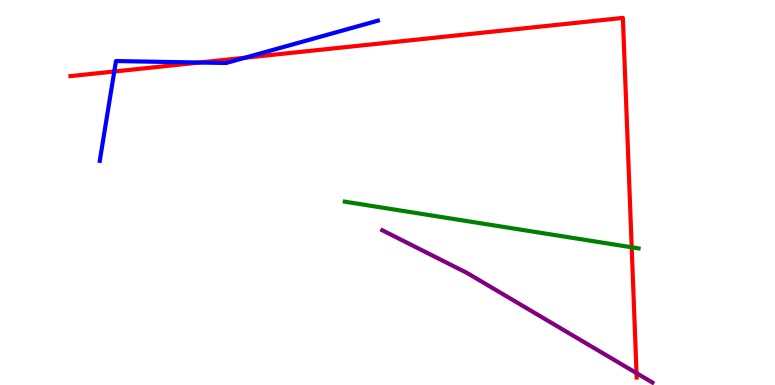[{'lines': ['blue', 'red'], 'intersections': [{'x': 1.47, 'y': 8.14}, {'x': 2.57, 'y': 8.38}, {'x': 3.16, 'y': 8.5}]}, {'lines': ['green', 'red'], 'intersections': [{'x': 8.15, 'y': 3.58}]}, {'lines': ['purple', 'red'], 'intersections': [{'x': 8.21, 'y': 0.308}]}, {'lines': ['blue', 'green'], 'intersections': []}, {'lines': ['blue', 'purple'], 'intersections': []}, {'lines': ['green', 'purple'], 'intersections': []}]